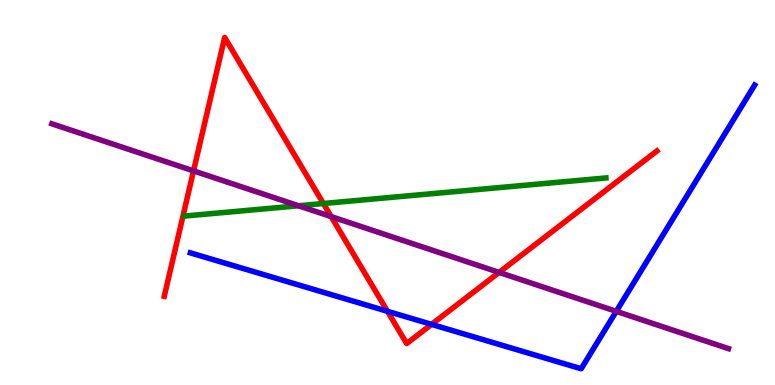[{'lines': ['blue', 'red'], 'intersections': [{'x': 5.0, 'y': 1.91}, {'x': 5.57, 'y': 1.57}]}, {'lines': ['green', 'red'], 'intersections': [{'x': 4.17, 'y': 4.71}]}, {'lines': ['purple', 'red'], 'intersections': [{'x': 2.5, 'y': 5.56}, {'x': 4.27, 'y': 4.37}, {'x': 6.44, 'y': 2.92}]}, {'lines': ['blue', 'green'], 'intersections': []}, {'lines': ['blue', 'purple'], 'intersections': [{'x': 7.95, 'y': 1.91}]}, {'lines': ['green', 'purple'], 'intersections': [{'x': 3.85, 'y': 4.66}]}]